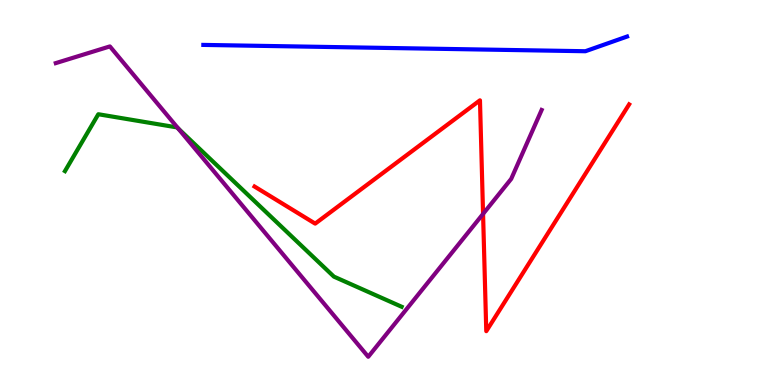[{'lines': ['blue', 'red'], 'intersections': []}, {'lines': ['green', 'red'], 'intersections': []}, {'lines': ['purple', 'red'], 'intersections': [{'x': 6.23, 'y': 4.44}]}, {'lines': ['blue', 'green'], 'intersections': []}, {'lines': ['blue', 'purple'], 'intersections': []}, {'lines': ['green', 'purple'], 'intersections': [{'x': 2.3, 'y': 6.66}]}]